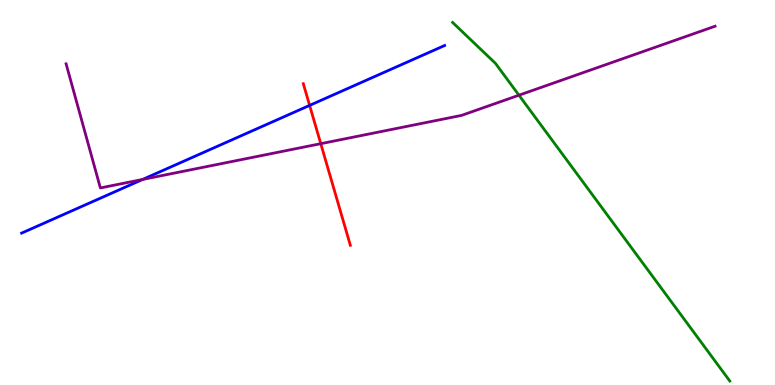[{'lines': ['blue', 'red'], 'intersections': [{'x': 4.0, 'y': 7.26}]}, {'lines': ['green', 'red'], 'intersections': []}, {'lines': ['purple', 'red'], 'intersections': [{'x': 4.14, 'y': 6.27}]}, {'lines': ['blue', 'green'], 'intersections': []}, {'lines': ['blue', 'purple'], 'intersections': [{'x': 1.84, 'y': 5.34}]}, {'lines': ['green', 'purple'], 'intersections': [{'x': 6.7, 'y': 7.53}]}]